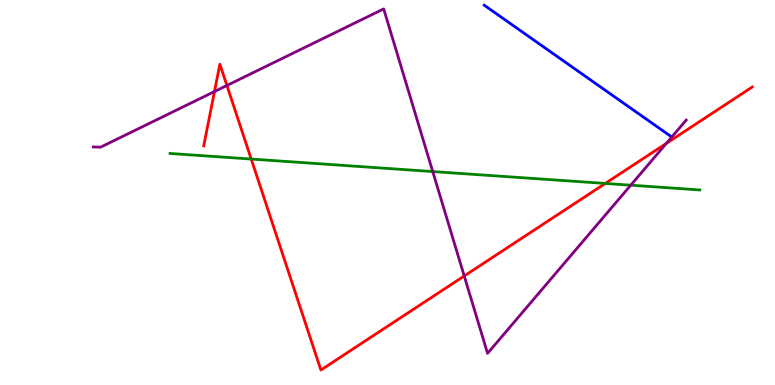[{'lines': ['blue', 'red'], 'intersections': []}, {'lines': ['green', 'red'], 'intersections': [{'x': 3.24, 'y': 5.87}, {'x': 7.81, 'y': 5.24}]}, {'lines': ['purple', 'red'], 'intersections': [{'x': 2.77, 'y': 7.62}, {'x': 2.93, 'y': 7.78}, {'x': 5.99, 'y': 2.83}, {'x': 8.6, 'y': 6.28}]}, {'lines': ['blue', 'green'], 'intersections': []}, {'lines': ['blue', 'purple'], 'intersections': []}, {'lines': ['green', 'purple'], 'intersections': [{'x': 5.58, 'y': 5.54}, {'x': 8.14, 'y': 5.19}]}]